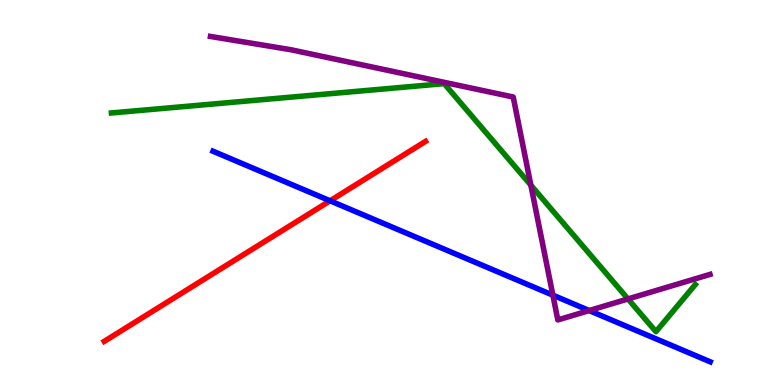[{'lines': ['blue', 'red'], 'intersections': [{'x': 4.26, 'y': 4.78}]}, {'lines': ['green', 'red'], 'intersections': []}, {'lines': ['purple', 'red'], 'intersections': []}, {'lines': ['blue', 'green'], 'intersections': []}, {'lines': ['blue', 'purple'], 'intersections': [{'x': 7.13, 'y': 2.33}, {'x': 7.6, 'y': 1.93}]}, {'lines': ['green', 'purple'], 'intersections': [{'x': 6.85, 'y': 5.19}, {'x': 8.1, 'y': 2.24}]}]